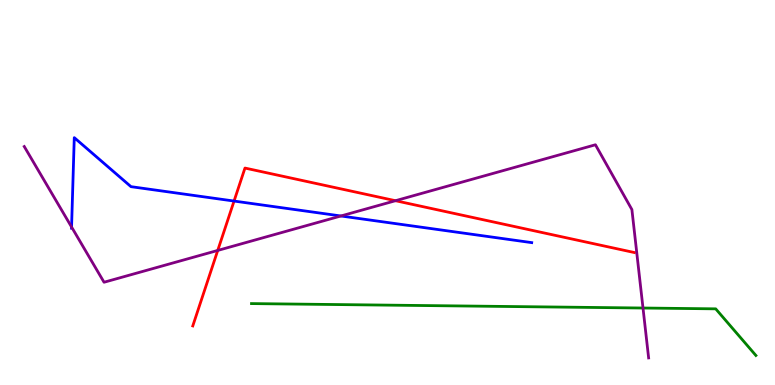[{'lines': ['blue', 'red'], 'intersections': [{'x': 3.02, 'y': 4.78}]}, {'lines': ['green', 'red'], 'intersections': []}, {'lines': ['purple', 'red'], 'intersections': [{'x': 2.81, 'y': 3.5}, {'x': 5.1, 'y': 4.79}]}, {'lines': ['blue', 'green'], 'intersections': []}, {'lines': ['blue', 'purple'], 'intersections': [{'x': 0.923, 'y': 4.1}, {'x': 4.4, 'y': 4.39}]}, {'lines': ['green', 'purple'], 'intersections': [{'x': 8.3, 'y': 2.0}]}]